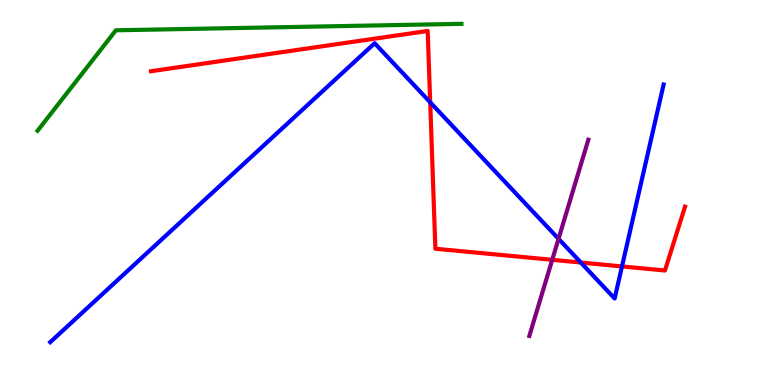[{'lines': ['blue', 'red'], 'intersections': [{'x': 5.55, 'y': 7.34}, {'x': 7.49, 'y': 3.18}, {'x': 8.03, 'y': 3.08}]}, {'lines': ['green', 'red'], 'intersections': []}, {'lines': ['purple', 'red'], 'intersections': [{'x': 7.13, 'y': 3.25}]}, {'lines': ['blue', 'green'], 'intersections': []}, {'lines': ['blue', 'purple'], 'intersections': [{'x': 7.21, 'y': 3.8}]}, {'lines': ['green', 'purple'], 'intersections': []}]